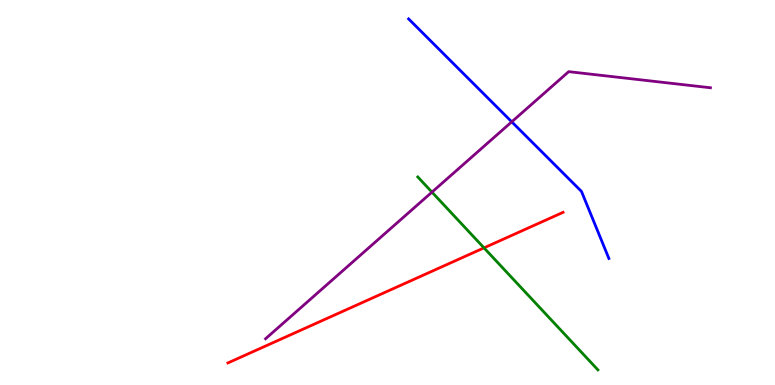[{'lines': ['blue', 'red'], 'intersections': []}, {'lines': ['green', 'red'], 'intersections': [{'x': 6.25, 'y': 3.56}]}, {'lines': ['purple', 'red'], 'intersections': []}, {'lines': ['blue', 'green'], 'intersections': []}, {'lines': ['blue', 'purple'], 'intersections': [{'x': 6.6, 'y': 6.84}]}, {'lines': ['green', 'purple'], 'intersections': [{'x': 5.57, 'y': 5.01}]}]